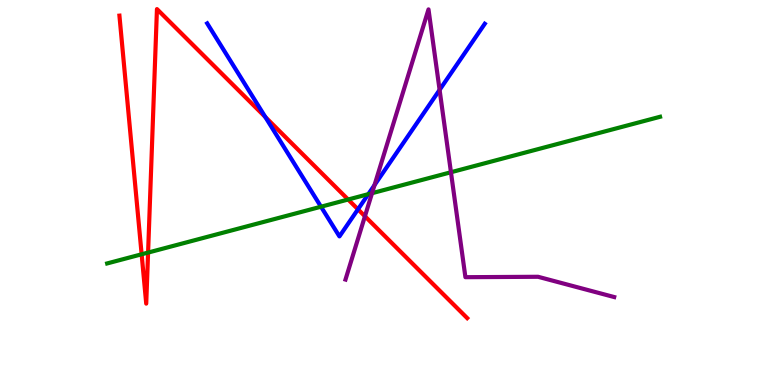[{'lines': ['blue', 'red'], 'intersections': [{'x': 3.42, 'y': 6.96}, {'x': 4.62, 'y': 4.56}]}, {'lines': ['green', 'red'], 'intersections': [{'x': 1.83, 'y': 3.4}, {'x': 1.91, 'y': 3.44}, {'x': 4.49, 'y': 4.82}]}, {'lines': ['purple', 'red'], 'intersections': [{'x': 4.71, 'y': 4.38}]}, {'lines': ['blue', 'green'], 'intersections': [{'x': 4.14, 'y': 4.63}, {'x': 4.75, 'y': 4.96}]}, {'lines': ['blue', 'purple'], 'intersections': [{'x': 4.83, 'y': 5.19}, {'x': 5.67, 'y': 7.67}]}, {'lines': ['green', 'purple'], 'intersections': [{'x': 4.8, 'y': 4.98}, {'x': 5.82, 'y': 5.53}]}]